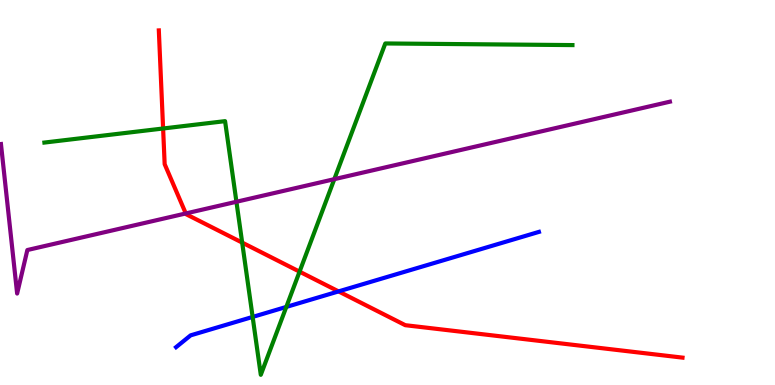[{'lines': ['blue', 'red'], 'intersections': [{'x': 4.37, 'y': 2.43}]}, {'lines': ['green', 'red'], 'intersections': [{'x': 2.1, 'y': 6.66}, {'x': 3.12, 'y': 3.7}, {'x': 3.87, 'y': 2.94}]}, {'lines': ['purple', 'red'], 'intersections': [{'x': 2.4, 'y': 4.46}]}, {'lines': ['blue', 'green'], 'intersections': [{'x': 3.26, 'y': 1.77}, {'x': 3.69, 'y': 2.03}]}, {'lines': ['blue', 'purple'], 'intersections': []}, {'lines': ['green', 'purple'], 'intersections': [{'x': 3.05, 'y': 4.76}, {'x': 4.31, 'y': 5.35}]}]